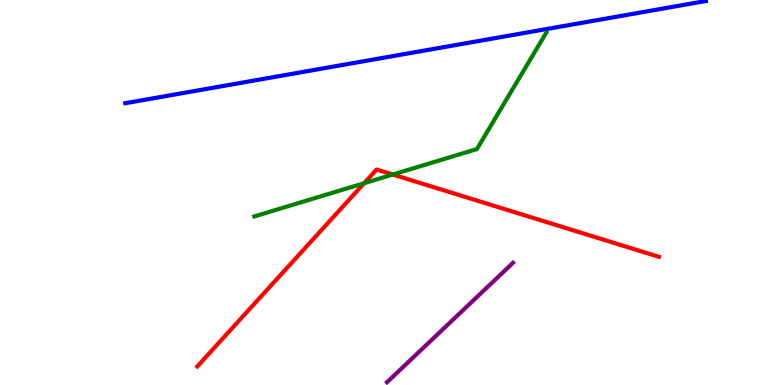[{'lines': ['blue', 'red'], 'intersections': []}, {'lines': ['green', 'red'], 'intersections': [{'x': 4.7, 'y': 5.24}, {'x': 5.07, 'y': 5.47}]}, {'lines': ['purple', 'red'], 'intersections': []}, {'lines': ['blue', 'green'], 'intersections': []}, {'lines': ['blue', 'purple'], 'intersections': []}, {'lines': ['green', 'purple'], 'intersections': []}]